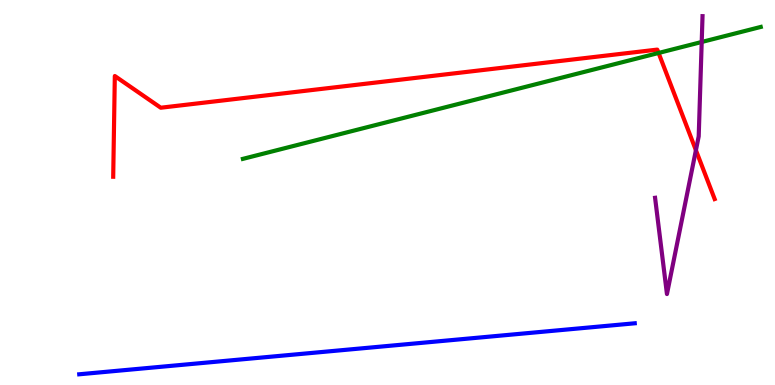[{'lines': ['blue', 'red'], 'intersections': []}, {'lines': ['green', 'red'], 'intersections': [{'x': 8.5, 'y': 8.62}]}, {'lines': ['purple', 'red'], 'intersections': [{'x': 8.98, 'y': 6.1}]}, {'lines': ['blue', 'green'], 'intersections': []}, {'lines': ['blue', 'purple'], 'intersections': []}, {'lines': ['green', 'purple'], 'intersections': [{'x': 9.05, 'y': 8.91}]}]